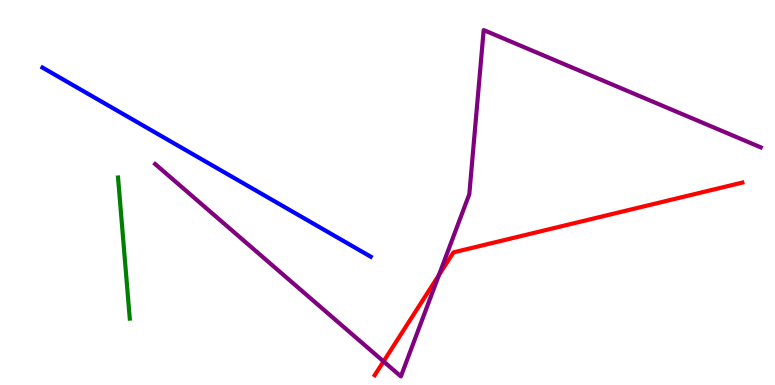[{'lines': ['blue', 'red'], 'intersections': []}, {'lines': ['green', 'red'], 'intersections': []}, {'lines': ['purple', 'red'], 'intersections': [{'x': 4.95, 'y': 0.612}, {'x': 5.66, 'y': 2.86}]}, {'lines': ['blue', 'green'], 'intersections': []}, {'lines': ['blue', 'purple'], 'intersections': []}, {'lines': ['green', 'purple'], 'intersections': []}]